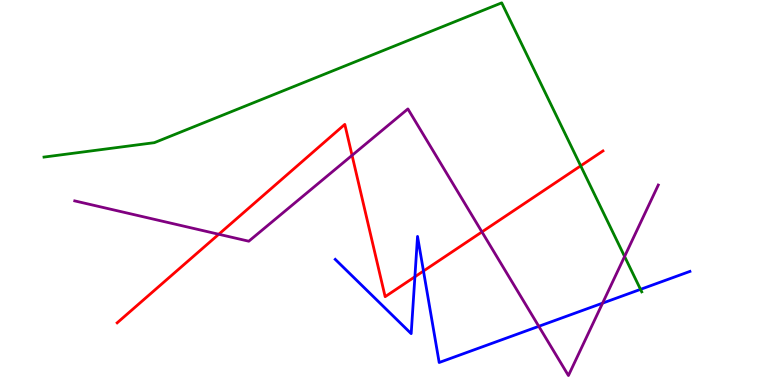[{'lines': ['blue', 'red'], 'intersections': [{'x': 5.35, 'y': 2.81}, {'x': 5.46, 'y': 2.96}]}, {'lines': ['green', 'red'], 'intersections': [{'x': 7.49, 'y': 5.69}]}, {'lines': ['purple', 'red'], 'intersections': [{'x': 2.82, 'y': 3.92}, {'x': 4.54, 'y': 5.96}, {'x': 6.22, 'y': 3.98}]}, {'lines': ['blue', 'green'], 'intersections': [{'x': 8.26, 'y': 2.48}]}, {'lines': ['blue', 'purple'], 'intersections': [{'x': 6.95, 'y': 1.52}, {'x': 7.78, 'y': 2.13}]}, {'lines': ['green', 'purple'], 'intersections': [{'x': 8.06, 'y': 3.34}]}]